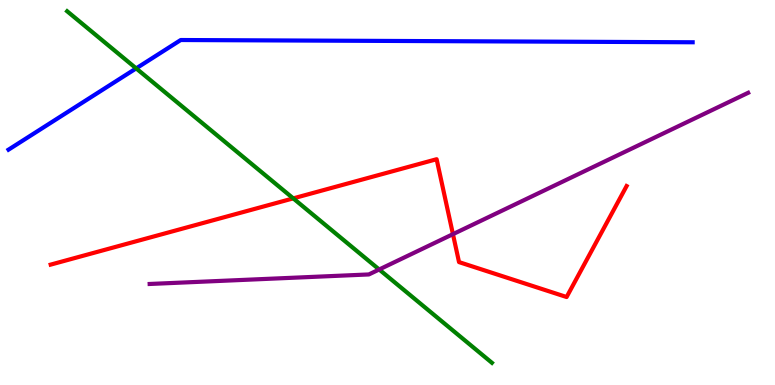[{'lines': ['blue', 'red'], 'intersections': []}, {'lines': ['green', 'red'], 'intersections': [{'x': 3.78, 'y': 4.85}]}, {'lines': ['purple', 'red'], 'intersections': [{'x': 5.84, 'y': 3.92}]}, {'lines': ['blue', 'green'], 'intersections': [{'x': 1.76, 'y': 8.22}]}, {'lines': ['blue', 'purple'], 'intersections': []}, {'lines': ['green', 'purple'], 'intersections': [{'x': 4.89, 'y': 3.0}]}]